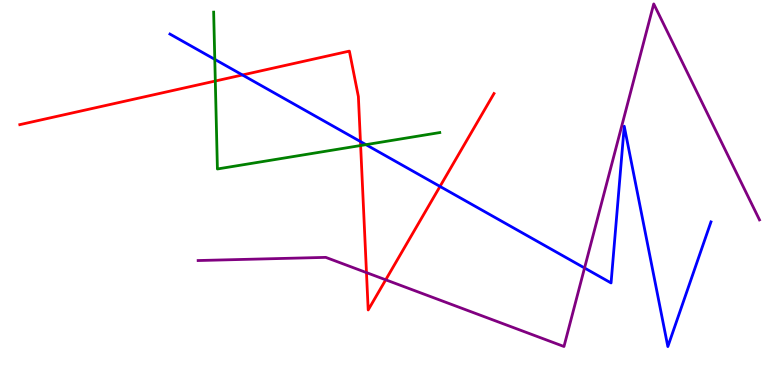[{'lines': ['blue', 'red'], 'intersections': [{'x': 3.13, 'y': 8.05}, {'x': 4.65, 'y': 6.32}, {'x': 5.68, 'y': 5.16}]}, {'lines': ['green', 'red'], 'intersections': [{'x': 2.78, 'y': 7.9}, {'x': 4.65, 'y': 6.22}]}, {'lines': ['purple', 'red'], 'intersections': [{'x': 4.73, 'y': 2.92}, {'x': 4.98, 'y': 2.73}]}, {'lines': ['blue', 'green'], 'intersections': [{'x': 2.77, 'y': 8.46}, {'x': 4.72, 'y': 6.24}]}, {'lines': ['blue', 'purple'], 'intersections': [{'x': 7.54, 'y': 3.04}]}, {'lines': ['green', 'purple'], 'intersections': []}]